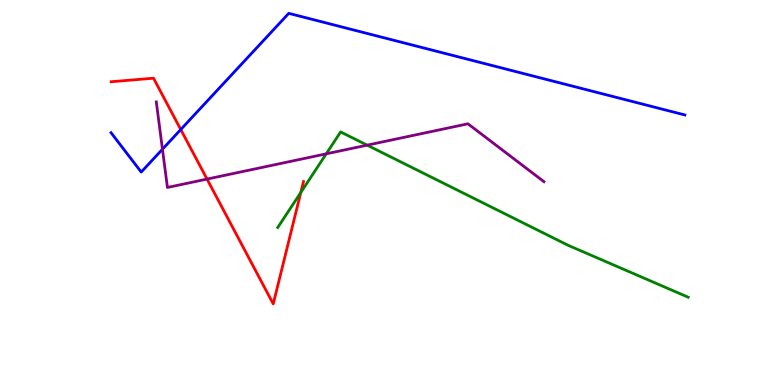[{'lines': ['blue', 'red'], 'intersections': [{'x': 2.33, 'y': 6.64}]}, {'lines': ['green', 'red'], 'intersections': [{'x': 3.88, 'y': 5.0}]}, {'lines': ['purple', 'red'], 'intersections': [{'x': 2.67, 'y': 5.35}]}, {'lines': ['blue', 'green'], 'intersections': []}, {'lines': ['blue', 'purple'], 'intersections': [{'x': 2.1, 'y': 6.12}]}, {'lines': ['green', 'purple'], 'intersections': [{'x': 4.21, 'y': 6.0}, {'x': 4.74, 'y': 6.23}]}]